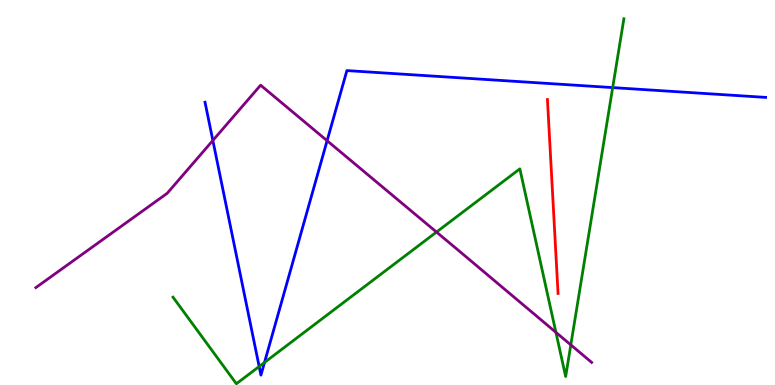[{'lines': ['blue', 'red'], 'intersections': []}, {'lines': ['green', 'red'], 'intersections': []}, {'lines': ['purple', 'red'], 'intersections': []}, {'lines': ['blue', 'green'], 'intersections': [{'x': 3.34, 'y': 0.48}, {'x': 3.41, 'y': 0.586}, {'x': 7.91, 'y': 7.72}]}, {'lines': ['blue', 'purple'], 'intersections': [{'x': 2.75, 'y': 6.35}, {'x': 4.22, 'y': 6.35}]}, {'lines': ['green', 'purple'], 'intersections': [{'x': 5.63, 'y': 3.97}, {'x': 7.17, 'y': 1.37}, {'x': 7.37, 'y': 1.04}]}]